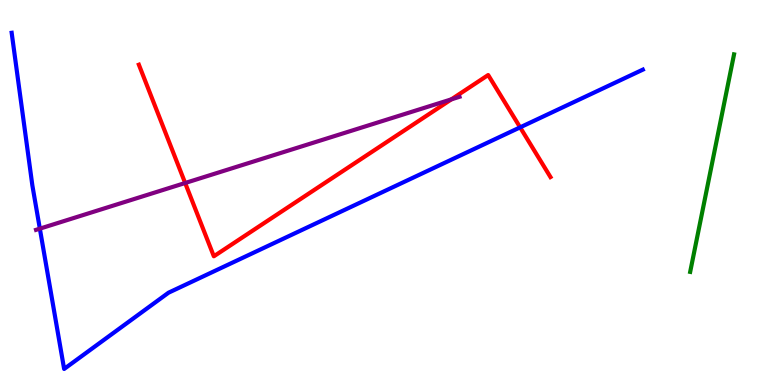[{'lines': ['blue', 'red'], 'intersections': [{'x': 6.71, 'y': 6.69}]}, {'lines': ['green', 'red'], 'intersections': []}, {'lines': ['purple', 'red'], 'intersections': [{'x': 2.39, 'y': 5.25}, {'x': 5.82, 'y': 7.42}]}, {'lines': ['blue', 'green'], 'intersections': []}, {'lines': ['blue', 'purple'], 'intersections': [{'x': 0.514, 'y': 4.06}]}, {'lines': ['green', 'purple'], 'intersections': []}]